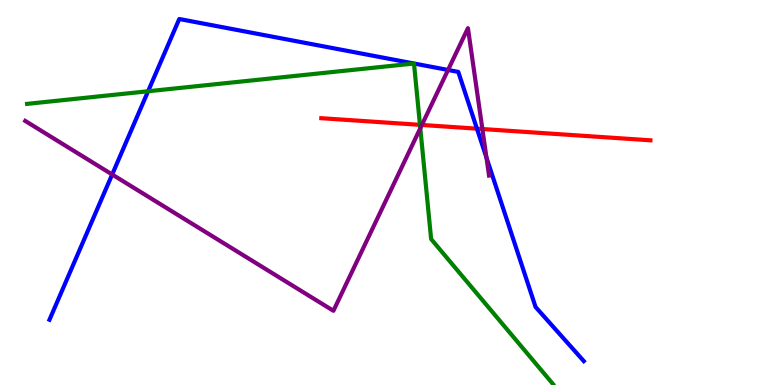[{'lines': ['blue', 'red'], 'intersections': [{'x': 6.15, 'y': 6.66}]}, {'lines': ['green', 'red'], 'intersections': [{'x': 5.42, 'y': 6.76}]}, {'lines': ['purple', 'red'], 'intersections': [{'x': 5.44, 'y': 6.75}, {'x': 6.22, 'y': 6.65}]}, {'lines': ['blue', 'green'], 'intersections': [{'x': 1.91, 'y': 7.63}]}, {'lines': ['blue', 'purple'], 'intersections': [{'x': 1.45, 'y': 5.47}, {'x': 5.78, 'y': 8.18}, {'x': 6.28, 'y': 5.91}]}, {'lines': ['green', 'purple'], 'intersections': [{'x': 5.42, 'y': 6.67}]}]